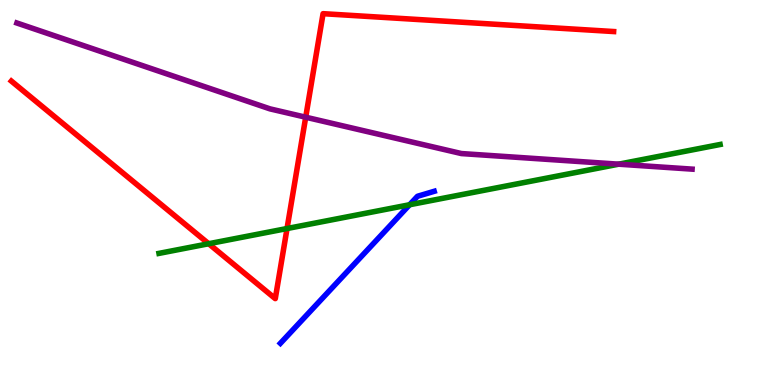[{'lines': ['blue', 'red'], 'intersections': []}, {'lines': ['green', 'red'], 'intersections': [{'x': 2.69, 'y': 3.67}, {'x': 3.7, 'y': 4.06}]}, {'lines': ['purple', 'red'], 'intersections': [{'x': 3.94, 'y': 6.96}]}, {'lines': ['blue', 'green'], 'intersections': [{'x': 5.29, 'y': 4.68}]}, {'lines': ['blue', 'purple'], 'intersections': []}, {'lines': ['green', 'purple'], 'intersections': [{'x': 7.98, 'y': 5.74}]}]